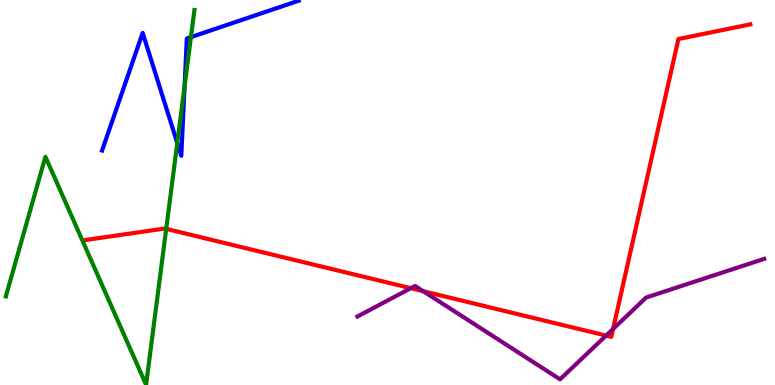[{'lines': ['blue', 'red'], 'intersections': []}, {'lines': ['green', 'red'], 'intersections': [{'x': 2.14, 'y': 4.06}]}, {'lines': ['purple', 'red'], 'intersections': [{'x': 5.3, 'y': 2.51}, {'x': 5.46, 'y': 2.44}, {'x': 7.82, 'y': 1.28}, {'x': 7.91, 'y': 1.46}]}, {'lines': ['blue', 'green'], 'intersections': [{'x': 2.29, 'y': 6.29}, {'x': 2.38, 'y': 7.75}, {'x': 2.46, 'y': 9.04}]}, {'lines': ['blue', 'purple'], 'intersections': []}, {'lines': ['green', 'purple'], 'intersections': []}]